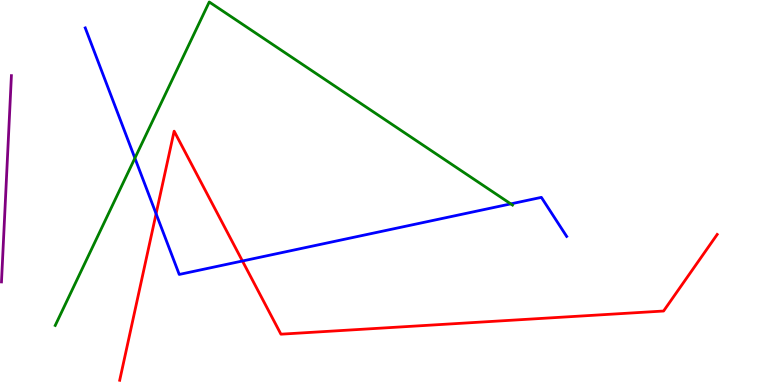[{'lines': ['blue', 'red'], 'intersections': [{'x': 2.01, 'y': 4.45}, {'x': 3.13, 'y': 3.22}]}, {'lines': ['green', 'red'], 'intersections': []}, {'lines': ['purple', 'red'], 'intersections': []}, {'lines': ['blue', 'green'], 'intersections': [{'x': 1.74, 'y': 5.89}, {'x': 6.59, 'y': 4.7}]}, {'lines': ['blue', 'purple'], 'intersections': []}, {'lines': ['green', 'purple'], 'intersections': []}]